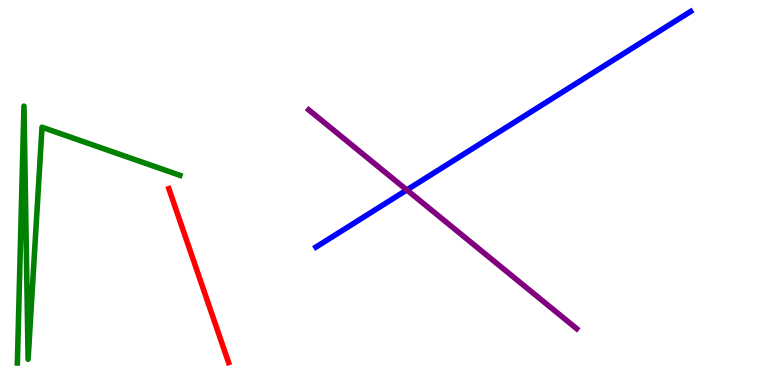[{'lines': ['blue', 'red'], 'intersections': []}, {'lines': ['green', 'red'], 'intersections': []}, {'lines': ['purple', 'red'], 'intersections': []}, {'lines': ['blue', 'green'], 'intersections': []}, {'lines': ['blue', 'purple'], 'intersections': [{'x': 5.25, 'y': 5.07}]}, {'lines': ['green', 'purple'], 'intersections': []}]